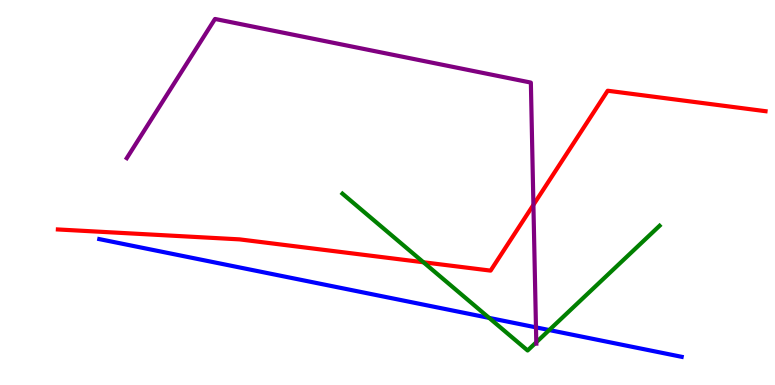[{'lines': ['blue', 'red'], 'intersections': []}, {'lines': ['green', 'red'], 'intersections': [{'x': 5.46, 'y': 3.19}]}, {'lines': ['purple', 'red'], 'intersections': [{'x': 6.88, 'y': 4.68}]}, {'lines': ['blue', 'green'], 'intersections': [{'x': 6.31, 'y': 1.74}, {'x': 7.09, 'y': 1.43}]}, {'lines': ['blue', 'purple'], 'intersections': [{'x': 6.92, 'y': 1.5}]}, {'lines': ['green', 'purple'], 'intersections': [{'x': 6.92, 'y': 1.11}]}]